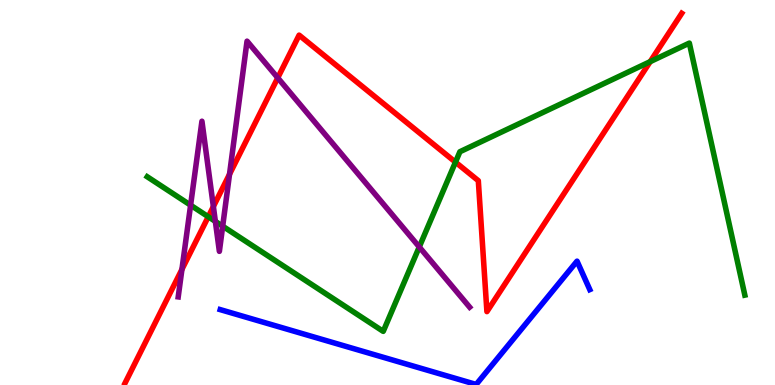[{'lines': ['blue', 'red'], 'intersections': []}, {'lines': ['green', 'red'], 'intersections': [{'x': 2.69, 'y': 4.37}, {'x': 5.88, 'y': 5.79}, {'x': 8.39, 'y': 8.4}]}, {'lines': ['purple', 'red'], 'intersections': [{'x': 2.35, 'y': 3.0}, {'x': 2.75, 'y': 4.64}, {'x': 2.96, 'y': 5.47}, {'x': 3.58, 'y': 7.98}]}, {'lines': ['blue', 'green'], 'intersections': []}, {'lines': ['blue', 'purple'], 'intersections': []}, {'lines': ['green', 'purple'], 'intersections': [{'x': 2.46, 'y': 4.67}, {'x': 2.78, 'y': 4.25}, {'x': 2.87, 'y': 4.12}, {'x': 5.41, 'y': 3.59}]}]